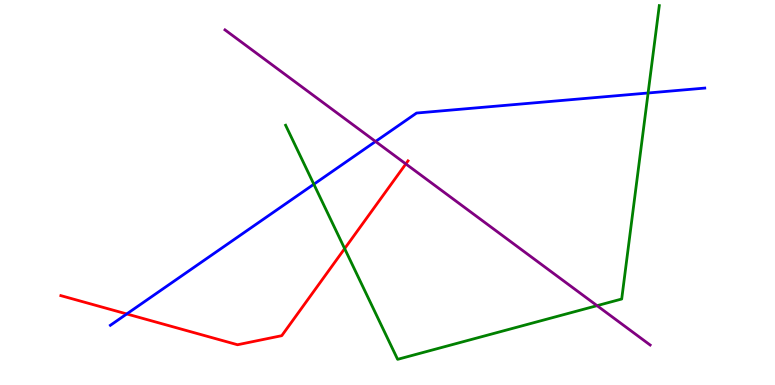[{'lines': ['blue', 'red'], 'intersections': [{'x': 1.64, 'y': 1.85}]}, {'lines': ['green', 'red'], 'intersections': [{'x': 4.45, 'y': 3.54}]}, {'lines': ['purple', 'red'], 'intersections': [{'x': 5.24, 'y': 5.74}]}, {'lines': ['blue', 'green'], 'intersections': [{'x': 4.05, 'y': 5.21}, {'x': 8.36, 'y': 7.58}]}, {'lines': ['blue', 'purple'], 'intersections': [{'x': 4.85, 'y': 6.33}]}, {'lines': ['green', 'purple'], 'intersections': [{'x': 7.7, 'y': 2.06}]}]